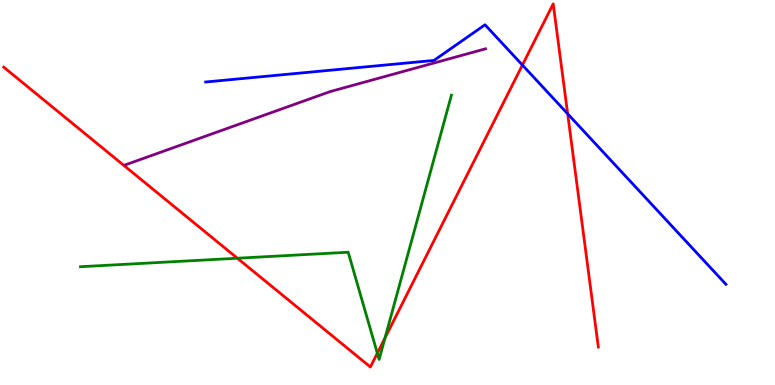[{'lines': ['blue', 'red'], 'intersections': [{'x': 6.74, 'y': 8.31}, {'x': 7.32, 'y': 7.04}]}, {'lines': ['green', 'red'], 'intersections': [{'x': 3.06, 'y': 3.29}, {'x': 4.87, 'y': 0.826}, {'x': 4.97, 'y': 1.22}]}, {'lines': ['purple', 'red'], 'intersections': []}, {'lines': ['blue', 'green'], 'intersections': []}, {'lines': ['blue', 'purple'], 'intersections': []}, {'lines': ['green', 'purple'], 'intersections': []}]